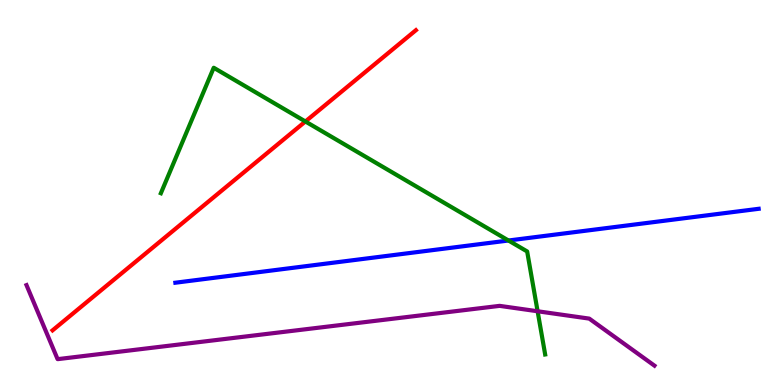[{'lines': ['blue', 'red'], 'intersections': []}, {'lines': ['green', 'red'], 'intersections': [{'x': 3.94, 'y': 6.84}]}, {'lines': ['purple', 'red'], 'intersections': []}, {'lines': ['blue', 'green'], 'intersections': [{'x': 6.56, 'y': 3.75}]}, {'lines': ['blue', 'purple'], 'intersections': []}, {'lines': ['green', 'purple'], 'intersections': [{'x': 6.94, 'y': 1.92}]}]